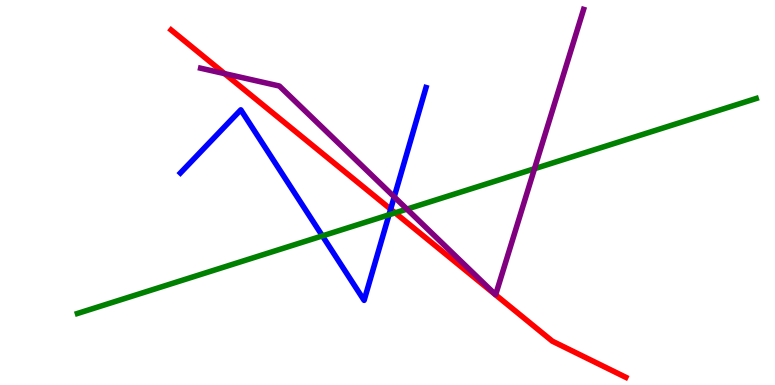[{'lines': ['blue', 'red'], 'intersections': [{'x': 5.04, 'y': 4.57}]}, {'lines': ['green', 'red'], 'intersections': [{'x': 5.1, 'y': 4.47}]}, {'lines': ['purple', 'red'], 'intersections': [{'x': 2.9, 'y': 8.09}]}, {'lines': ['blue', 'green'], 'intersections': [{'x': 4.16, 'y': 3.87}, {'x': 5.02, 'y': 4.42}]}, {'lines': ['blue', 'purple'], 'intersections': [{'x': 5.09, 'y': 4.89}]}, {'lines': ['green', 'purple'], 'intersections': [{'x': 5.25, 'y': 4.57}, {'x': 6.9, 'y': 5.62}]}]